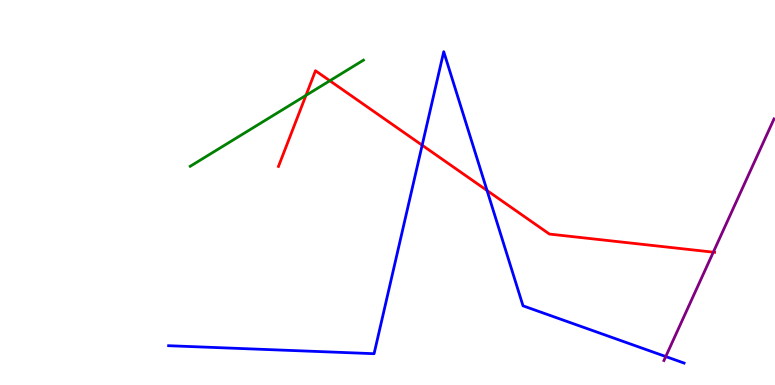[{'lines': ['blue', 'red'], 'intersections': [{'x': 5.45, 'y': 6.23}, {'x': 6.28, 'y': 5.05}]}, {'lines': ['green', 'red'], 'intersections': [{'x': 3.95, 'y': 7.52}, {'x': 4.26, 'y': 7.9}]}, {'lines': ['purple', 'red'], 'intersections': [{'x': 9.2, 'y': 3.45}]}, {'lines': ['blue', 'green'], 'intersections': []}, {'lines': ['blue', 'purple'], 'intersections': [{'x': 8.59, 'y': 0.739}]}, {'lines': ['green', 'purple'], 'intersections': []}]